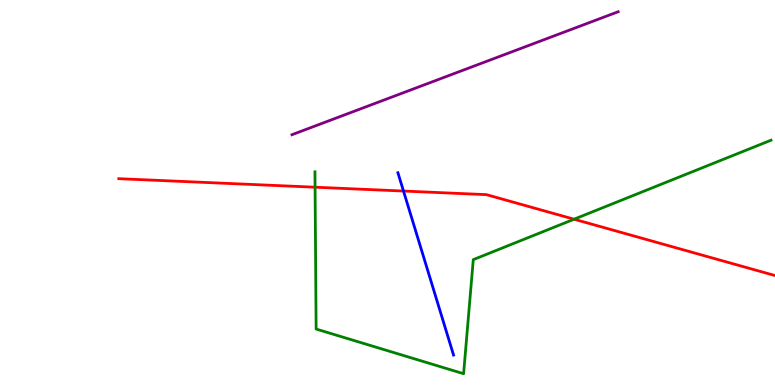[{'lines': ['blue', 'red'], 'intersections': [{'x': 5.21, 'y': 5.04}]}, {'lines': ['green', 'red'], 'intersections': [{'x': 4.07, 'y': 5.14}, {'x': 7.41, 'y': 4.31}]}, {'lines': ['purple', 'red'], 'intersections': []}, {'lines': ['blue', 'green'], 'intersections': []}, {'lines': ['blue', 'purple'], 'intersections': []}, {'lines': ['green', 'purple'], 'intersections': []}]